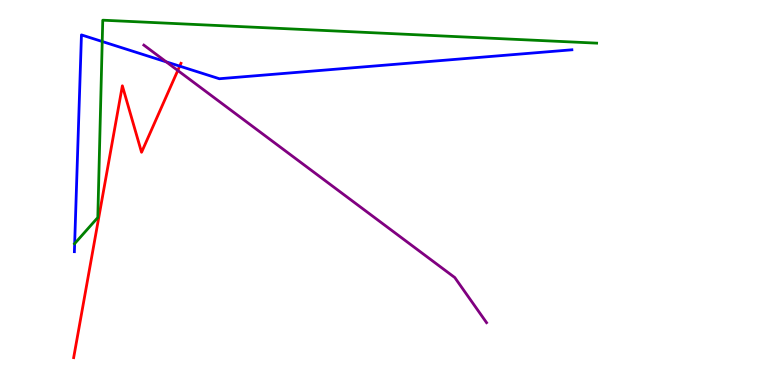[{'lines': ['blue', 'red'], 'intersections': [{'x': 2.32, 'y': 8.28}]}, {'lines': ['green', 'red'], 'intersections': []}, {'lines': ['purple', 'red'], 'intersections': [{'x': 2.29, 'y': 8.17}]}, {'lines': ['blue', 'green'], 'intersections': [{'x': 0.963, 'y': 3.67}, {'x': 1.32, 'y': 8.92}]}, {'lines': ['blue', 'purple'], 'intersections': [{'x': 2.15, 'y': 8.39}]}, {'lines': ['green', 'purple'], 'intersections': []}]